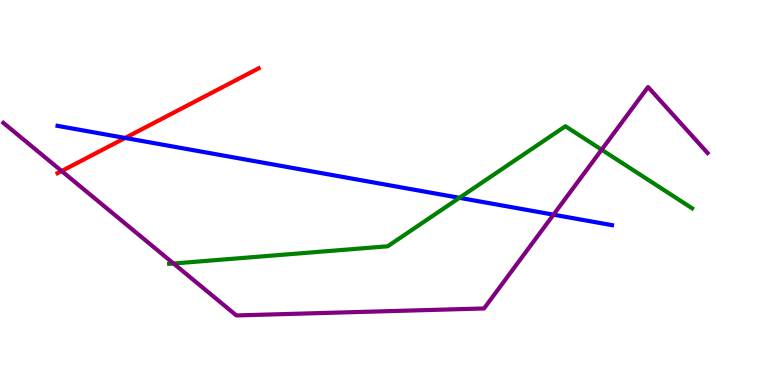[{'lines': ['blue', 'red'], 'intersections': [{'x': 1.61, 'y': 6.42}]}, {'lines': ['green', 'red'], 'intersections': []}, {'lines': ['purple', 'red'], 'intersections': [{'x': 0.796, 'y': 5.56}]}, {'lines': ['blue', 'green'], 'intersections': [{'x': 5.93, 'y': 4.86}]}, {'lines': ['blue', 'purple'], 'intersections': [{'x': 7.14, 'y': 4.42}]}, {'lines': ['green', 'purple'], 'intersections': [{'x': 2.24, 'y': 3.16}, {'x': 7.76, 'y': 6.11}]}]